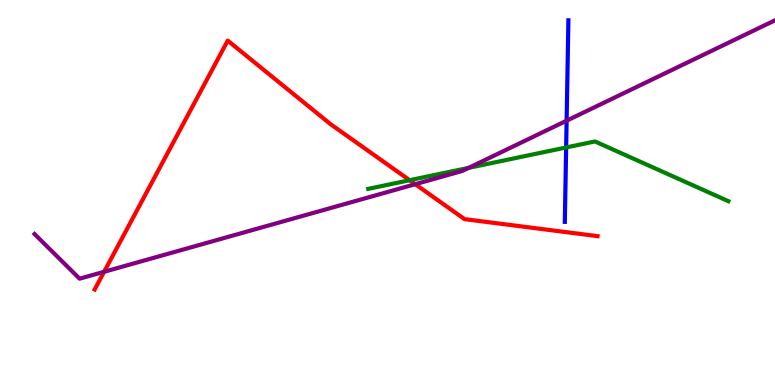[{'lines': ['blue', 'red'], 'intersections': []}, {'lines': ['green', 'red'], 'intersections': [{'x': 5.29, 'y': 5.32}]}, {'lines': ['purple', 'red'], 'intersections': [{'x': 1.34, 'y': 2.94}, {'x': 5.36, 'y': 5.22}]}, {'lines': ['blue', 'green'], 'intersections': [{'x': 7.31, 'y': 6.17}]}, {'lines': ['blue', 'purple'], 'intersections': [{'x': 7.31, 'y': 6.87}]}, {'lines': ['green', 'purple'], 'intersections': [{'x': 6.05, 'y': 5.64}]}]